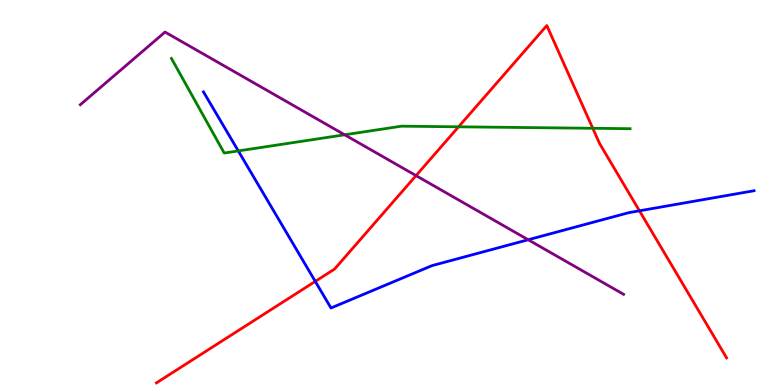[{'lines': ['blue', 'red'], 'intersections': [{'x': 4.07, 'y': 2.69}, {'x': 8.25, 'y': 4.52}]}, {'lines': ['green', 'red'], 'intersections': [{'x': 5.92, 'y': 6.71}, {'x': 7.65, 'y': 6.67}]}, {'lines': ['purple', 'red'], 'intersections': [{'x': 5.37, 'y': 5.44}]}, {'lines': ['blue', 'green'], 'intersections': [{'x': 3.07, 'y': 6.08}]}, {'lines': ['blue', 'purple'], 'intersections': [{'x': 6.82, 'y': 3.77}]}, {'lines': ['green', 'purple'], 'intersections': [{'x': 4.45, 'y': 6.5}]}]